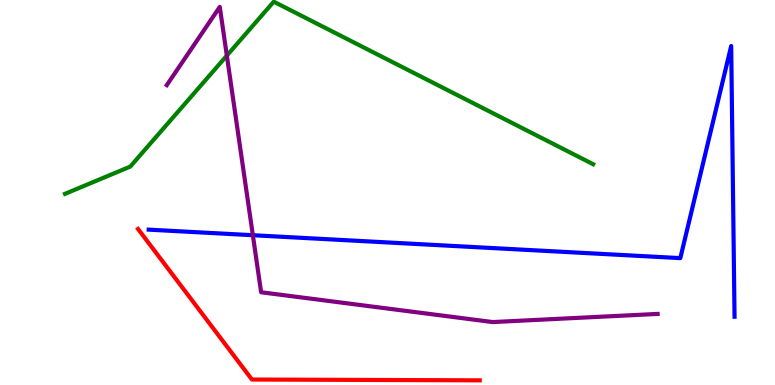[{'lines': ['blue', 'red'], 'intersections': []}, {'lines': ['green', 'red'], 'intersections': []}, {'lines': ['purple', 'red'], 'intersections': []}, {'lines': ['blue', 'green'], 'intersections': []}, {'lines': ['blue', 'purple'], 'intersections': [{'x': 3.26, 'y': 3.89}]}, {'lines': ['green', 'purple'], 'intersections': [{'x': 2.93, 'y': 8.56}]}]